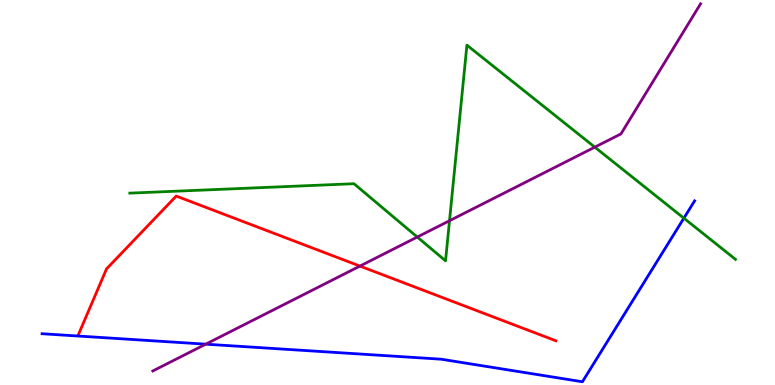[{'lines': ['blue', 'red'], 'intersections': []}, {'lines': ['green', 'red'], 'intersections': []}, {'lines': ['purple', 'red'], 'intersections': [{'x': 4.64, 'y': 3.09}]}, {'lines': ['blue', 'green'], 'intersections': [{'x': 8.82, 'y': 4.33}]}, {'lines': ['blue', 'purple'], 'intersections': [{'x': 2.65, 'y': 1.06}]}, {'lines': ['green', 'purple'], 'intersections': [{'x': 5.38, 'y': 3.84}, {'x': 5.8, 'y': 4.27}, {'x': 7.67, 'y': 6.18}]}]